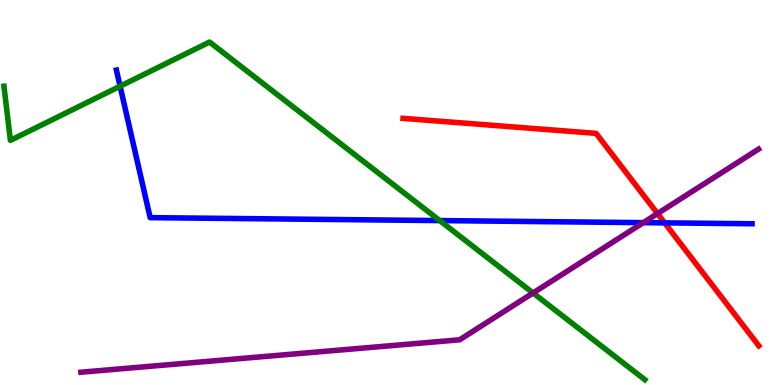[{'lines': ['blue', 'red'], 'intersections': [{'x': 8.58, 'y': 4.21}]}, {'lines': ['green', 'red'], 'intersections': []}, {'lines': ['purple', 'red'], 'intersections': [{'x': 8.48, 'y': 4.45}]}, {'lines': ['blue', 'green'], 'intersections': [{'x': 1.55, 'y': 7.76}, {'x': 5.67, 'y': 4.27}]}, {'lines': ['blue', 'purple'], 'intersections': [{'x': 8.3, 'y': 4.22}]}, {'lines': ['green', 'purple'], 'intersections': [{'x': 6.88, 'y': 2.39}]}]